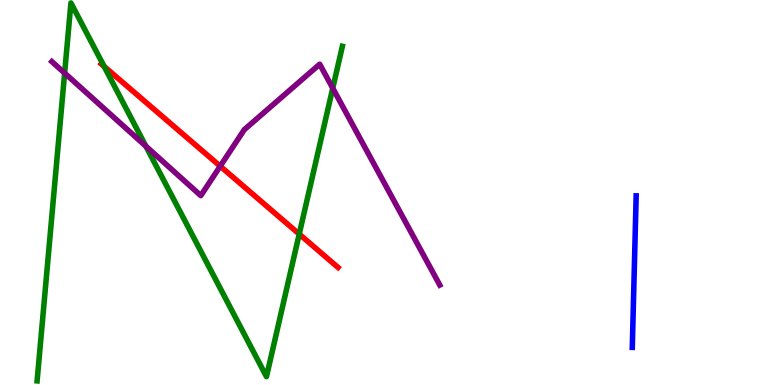[{'lines': ['blue', 'red'], 'intersections': []}, {'lines': ['green', 'red'], 'intersections': [{'x': 1.34, 'y': 8.27}, {'x': 3.86, 'y': 3.92}]}, {'lines': ['purple', 'red'], 'intersections': [{'x': 2.84, 'y': 5.68}]}, {'lines': ['blue', 'green'], 'intersections': []}, {'lines': ['blue', 'purple'], 'intersections': []}, {'lines': ['green', 'purple'], 'intersections': [{'x': 0.834, 'y': 8.1}, {'x': 1.88, 'y': 6.2}, {'x': 4.29, 'y': 7.71}]}]